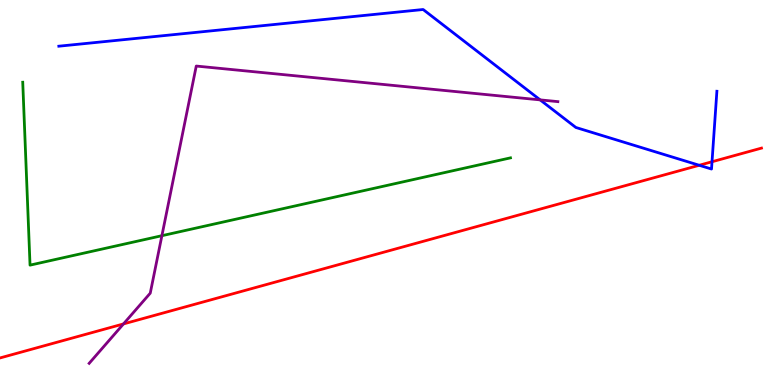[{'lines': ['blue', 'red'], 'intersections': [{'x': 9.02, 'y': 5.71}, {'x': 9.19, 'y': 5.8}]}, {'lines': ['green', 'red'], 'intersections': []}, {'lines': ['purple', 'red'], 'intersections': [{'x': 1.59, 'y': 1.59}]}, {'lines': ['blue', 'green'], 'intersections': []}, {'lines': ['blue', 'purple'], 'intersections': [{'x': 6.97, 'y': 7.41}]}, {'lines': ['green', 'purple'], 'intersections': [{'x': 2.09, 'y': 3.88}]}]